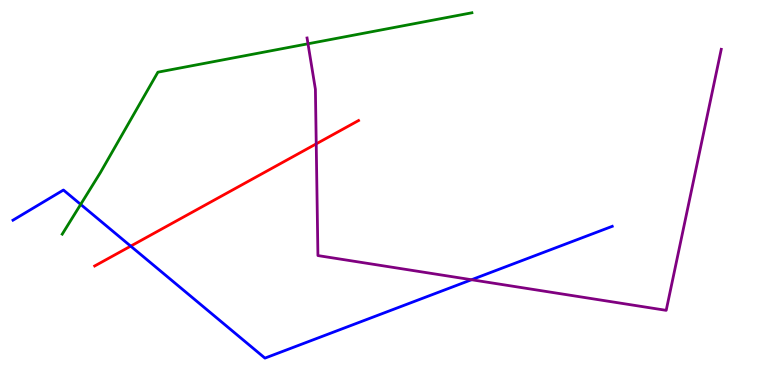[{'lines': ['blue', 'red'], 'intersections': [{'x': 1.69, 'y': 3.61}]}, {'lines': ['green', 'red'], 'intersections': []}, {'lines': ['purple', 'red'], 'intersections': [{'x': 4.08, 'y': 6.26}]}, {'lines': ['blue', 'green'], 'intersections': [{'x': 1.04, 'y': 4.69}]}, {'lines': ['blue', 'purple'], 'intersections': [{'x': 6.08, 'y': 2.73}]}, {'lines': ['green', 'purple'], 'intersections': [{'x': 3.97, 'y': 8.86}]}]